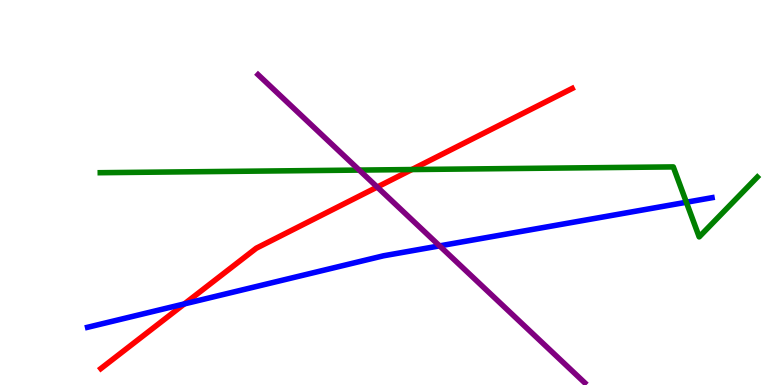[{'lines': ['blue', 'red'], 'intersections': [{'x': 2.38, 'y': 2.11}]}, {'lines': ['green', 'red'], 'intersections': [{'x': 5.31, 'y': 5.6}]}, {'lines': ['purple', 'red'], 'intersections': [{'x': 4.87, 'y': 5.14}]}, {'lines': ['blue', 'green'], 'intersections': [{'x': 8.86, 'y': 4.75}]}, {'lines': ['blue', 'purple'], 'intersections': [{'x': 5.67, 'y': 3.61}]}, {'lines': ['green', 'purple'], 'intersections': [{'x': 4.64, 'y': 5.58}]}]